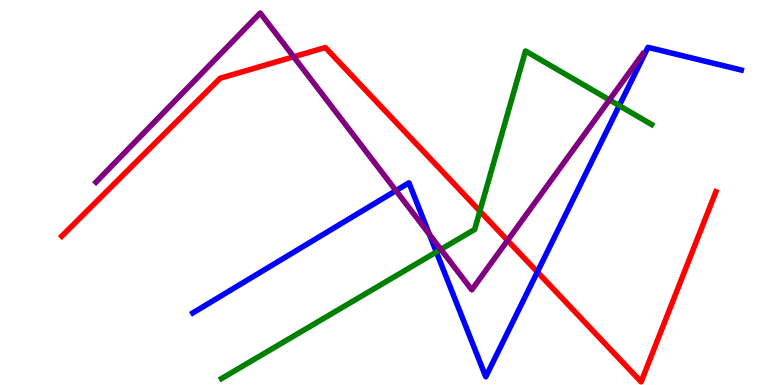[{'lines': ['blue', 'red'], 'intersections': [{'x': 6.93, 'y': 2.94}]}, {'lines': ['green', 'red'], 'intersections': [{'x': 6.19, 'y': 4.52}]}, {'lines': ['purple', 'red'], 'intersections': [{'x': 3.79, 'y': 8.53}, {'x': 6.55, 'y': 3.75}]}, {'lines': ['blue', 'green'], 'intersections': [{'x': 5.63, 'y': 3.45}, {'x': 7.99, 'y': 7.26}]}, {'lines': ['blue', 'purple'], 'intersections': [{'x': 5.11, 'y': 5.05}, {'x': 5.54, 'y': 3.91}]}, {'lines': ['green', 'purple'], 'intersections': [{'x': 5.69, 'y': 3.52}, {'x': 7.86, 'y': 7.41}]}]